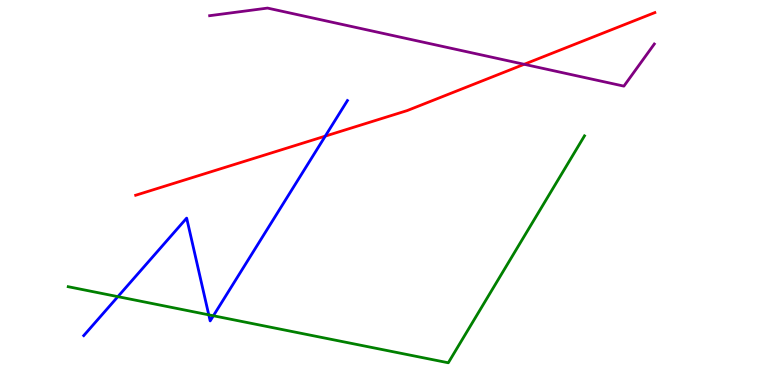[{'lines': ['blue', 'red'], 'intersections': [{'x': 4.2, 'y': 6.46}]}, {'lines': ['green', 'red'], 'intersections': []}, {'lines': ['purple', 'red'], 'intersections': [{'x': 6.76, 'y': 8.33}]}, {'lines': ['blue', 'green'], 'intersections': [{'x': 1.52, 'y': 2.29}, {'x': 2.69, 'y': 1.82}, {'x': 2.75, 'y': 1.8}]}, {'lines': ['blue', 'purple'], 'intersections': []}, {'lines': ['green', 'purple'], 'intersections': []}]